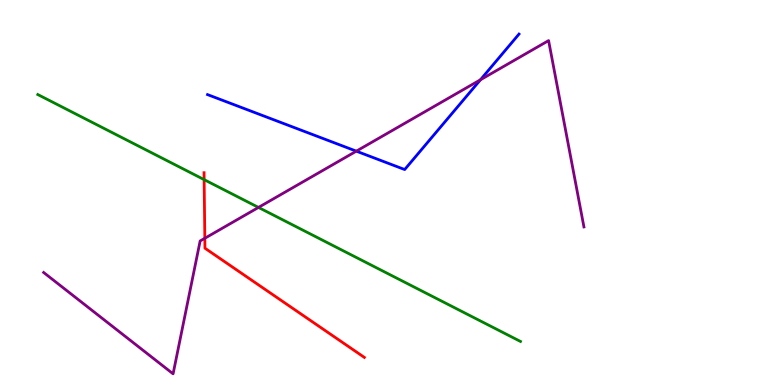[{'lines': ['blue', 'red'], 'intersections': []}, {'lines': ['green', 'red'], 'intersections': [{'x': 2.63, 'y': 5.33}]}, {'lines': ['purple', 'red'], 'intersections': [{'x': 2.64, 'y': 3.81}]}, {'lines': ['blue', 'green'], 'intersections': []}, {'lines': ['blue', 'purple'], 'intersections': [{'x': 4.6, 'y': 6.07}, {'x': 6.2, 'y': 7.93}]}, {'lines': ['green', 'purple'], 'intersections': [{'x': 3.34, 'y': 4.61}]}]